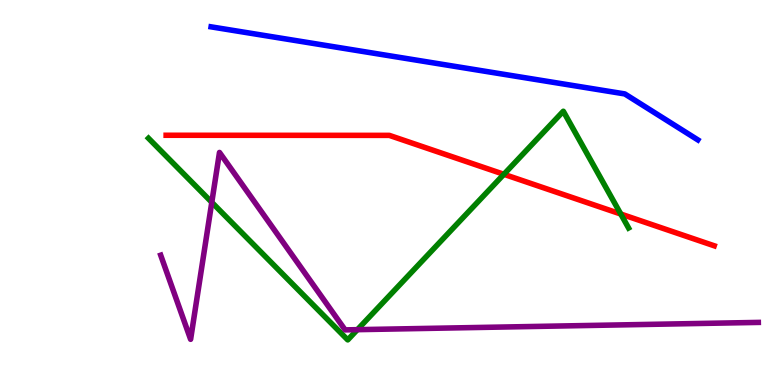[{'lines': ['blue', 'red'], 'intersections': []}, {'lines': ['green', 'red'], 'intersections': [{'x': 6.5, 'y': 5.47}, {'x': 8.01, 'y': 4.44}]}, {'lines': ['purple', 'red'], 'intersections': []}, {'lines': ['blue', 'green'], 'intersections': []}, {'lines': ['blue', 'purple'], 'intersections': []}, {'lines': ['green', 'purple'], 'intersections': [{'x': 2.73, 'y': 4.75}, {'x': 4.61, 'y': 1.44}]}]